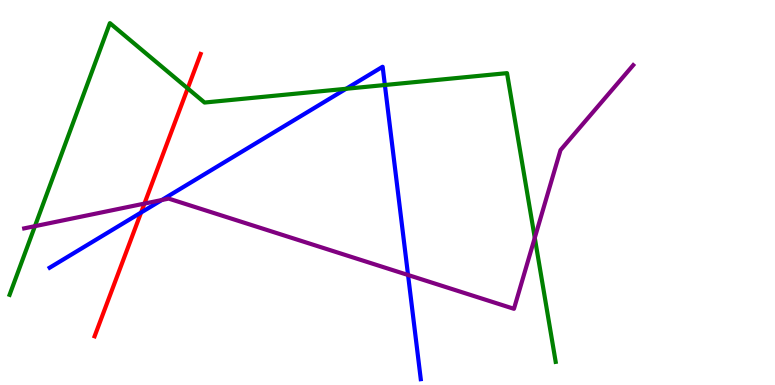[{'lines': ['blue', 'red'], 'intersections': [{'x': 1.82, 'y': 4.48}]}, {'lines': ['green', 'red'], 'intersections': [{'x': 2.42, 'y': 7.7}]}, {'lines': ['purple', 'red'], 'intersections': [{'x': 1.86, 'y': 4.71}]}, {'lines': ['blue', 'green'], 'intersections': [{'x': 4.47, 'y': 7.69}, {'x': 4.97, 'y': 7.79}]}, {'lines': ['blue', 'purple'], 'intersections': [{'x': 2.09, 'y': 4.8}, {'x': 5.27, 'y': 2.86}]}, {'lines': ['green', 'purple'], 'intersections': [{'x': 0.451, 'y': 4.13}, {'x': 6.9, 'y': 3.82}]}]